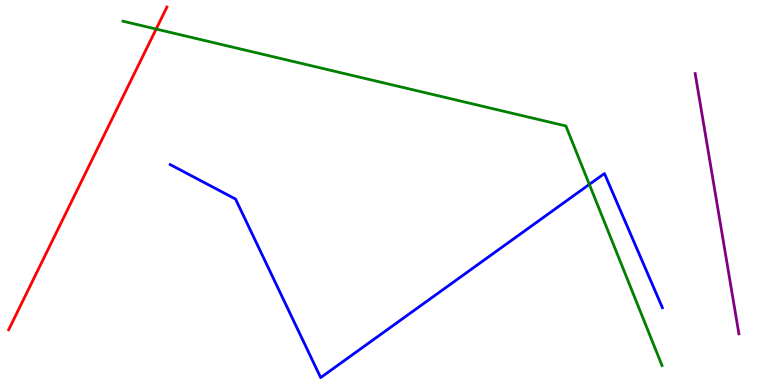[{'lines': ['blue', 'red'], 'intersections': []}, {'lines': ['green', 'red'], 'intersections': [{'x': 2.01, 'y': 9.25}]}, {'lines': ['purple', 'red'], 'intersections': []}, {'lines': ['blue', 'green'], 'intersections': [{'x': 7.6, 'y': 5.21}]}, {'lines': ['blue', 'purple'], 'intersections': []}, {'lines': ['green', 'purple'], 'intersections': []}]